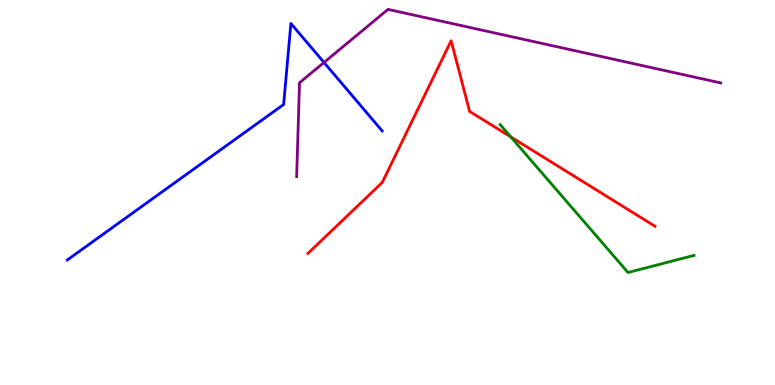[{'lines': ['blue', 'red'], 'intersections': []}, {'lines': ['green', 'red'], 'intersections': [{'x': 6.59, 'y': 6.44}]}, {'lines': ['purple', 'red'], 'intersections': []}, {'lines': ['blue', 'green'], 'intersections': []}, {'lines': ['blue', 'purple'], 'intersections': [{'x': 4.18, 'y': 8.38}]}, {'lines': ['green', 'purple'], 'intersections': []}]